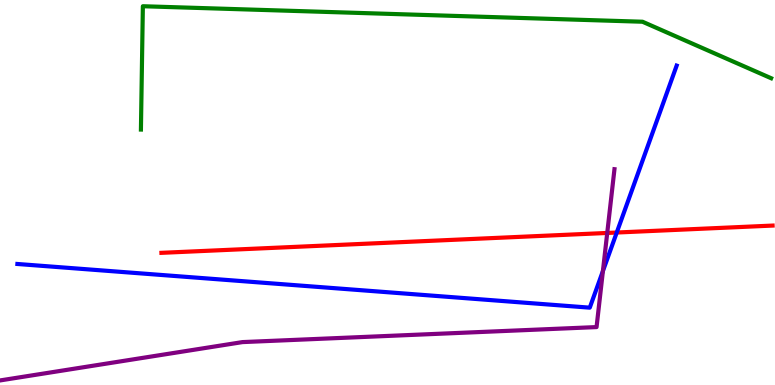[{'lines': ['blue', 'red'], 'intersections': [{'x': 7.96, 'y': 3.96}]}, {'lines': ['green', 'red'], 'intersections': []}, {'lines': ['purple', 'red'], 'intersections': [{'x': 7.84, 'y': 3.95}]}, {'lines': ['blue', 'green'], 'intersections': []}, {'lines': ['blue', 'purple'], 'intersections': [{'x': 7.78, 'y': 2.96}]}, {'lines': ['green', 'purple'], 'intersections': []}]